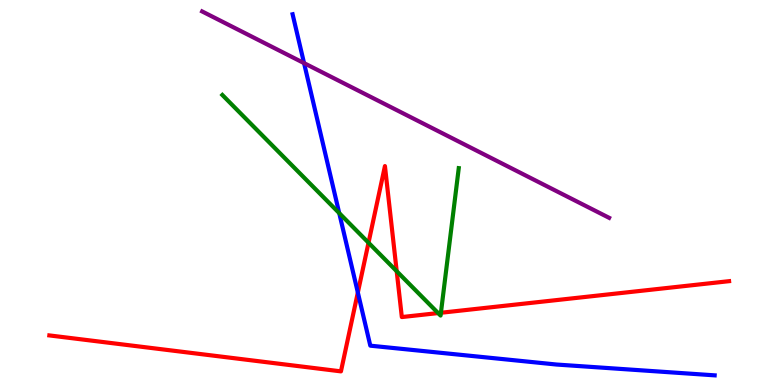[{'lines': ['blue', 'red'], 'intersections': [{'x': 4.62, 'y': 2.4}]}, {'lines': ['green', 'red'], 'intersections': [{'x': 4.76, 'y': 3.7}, {'x': 5.12, 'y': 2.96}, {'x': 5.65, 'y': 1.87}, {'x': 5.69, 'y': 1.88}]}, {'lines': ['purple', 'red'], 'intersections': []}, {'lines': ['blue', 'green'], 'intersections': [{'x': 4.38, 'y': 4.46}]}, {'lines': ['blue', 'purple'], 'intersections': [{'x': 3.92, 'y': 8.36}]}, {'lines': ['green', 'purple'], 'intersections': []}]